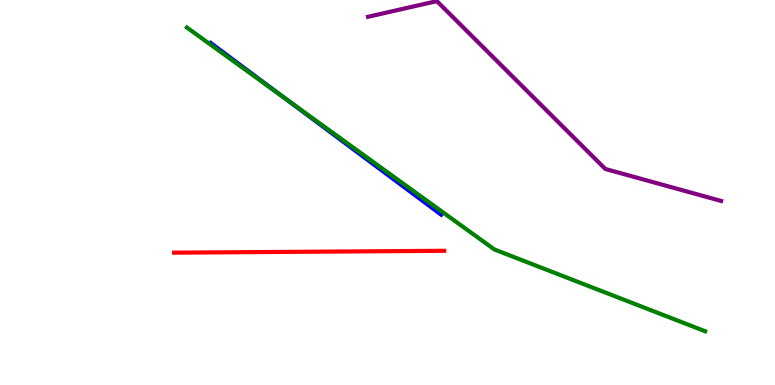[{'lines': ['blue', 'red'], 'intersections': []}, {'lines': ['green', 'red'], 'intersections': []}, {'lines': ['purple', 'red'], 'intersections': []}, {'lines': ['blue', 'green'], 'intersections': [{'x': 3.68, 'y': 7.44}]}, {'lines': ['blue', 'purple'], 'intersections': []}, {'lines': ['green', 'purple'], 'intersections': []}]